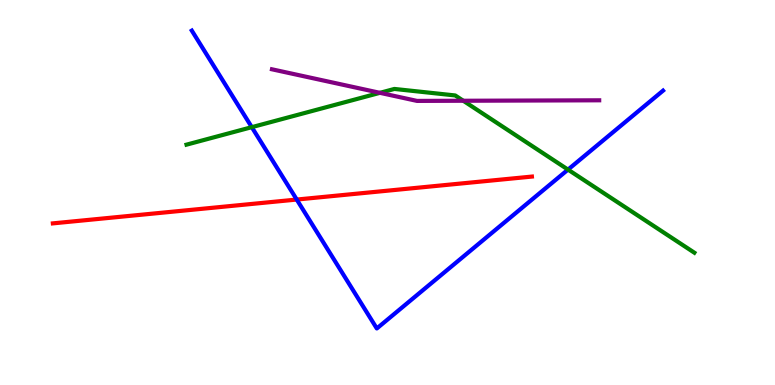[{'lines': ['blue', 'red'], 'intersections': [{'x': 3.83, 'y': 4.82}]}, {'lines': ['green', 'red'], 'intersections': []}, {'lines': ['purple', 'red'], 'intersections': []}, {'lines': ['blue', 'green'], 'intersections': [{'x': 3.25, 'y': 6.7}, {'x': 7.33, 'y': 5.59}]}, {'lines': ['blue', 'purple'], 'intersections': []}, {'lines': ['green', 'purple'], 'intersections': [{'x': 4.9, 'y': 7.59}, {'x': 5.98, 'y': 7.38}]}]